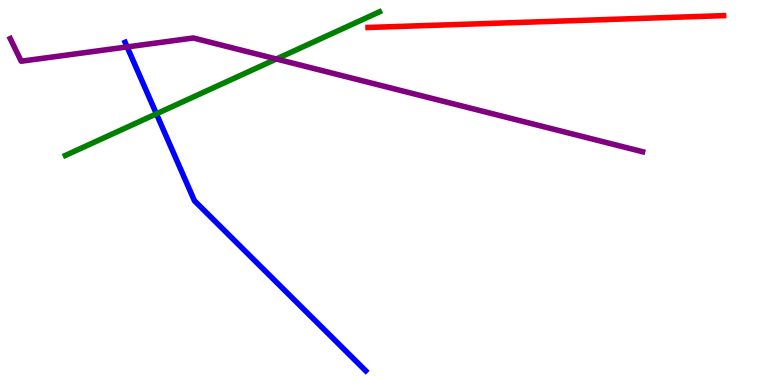[{'lines': ['blue', 'red'], 'intersections': []}, {'lines': ['green', 'red'], 'intersections': []}, {'lines': ['purple', 'red'], 'intersections': []}, {'lines': ['blue', 'green'], 'intersections': [{'x': 2.02, 'y': 7.04}]}, {'lines': ['blue', 'purple'], 'intersections': [{'x': 1.64, 'y': 8.78}]}, {'lines': ['green', 'purple'], 'intersections': [{'x': 3.57, 'y': 8.47}]}]